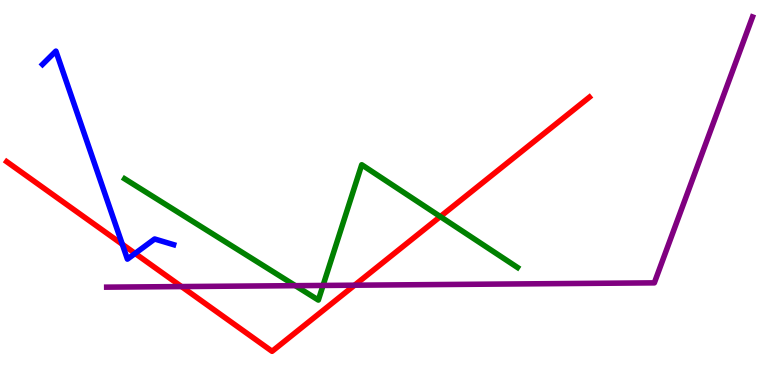[{'lines': ['blue', 'red'], 'intersections': [{'x': 1.58, 'y': 3.66}, {'x': 1.74, 'y': 3.42}]}, {'lines': ['green', 'red'], 'intersections': [{'x': 5.68, 'y': 4.37}]}, {'lines': ['purple', 'red'], 'intersections': [{'x': 2.34, 'y': 2.56}, {'x': 4.58, 'y': 2.59}]}, {'lines': ['blue', 'green'], 'intersections': []}, {'lines': ['blue', 'purple'], 'intersections': []}, {'lines': ['green', 'purple'], 'intersections': [{'x': 3.81, 'y': 2.58}, {'x': 4.17, 'y': 2.59}]}]